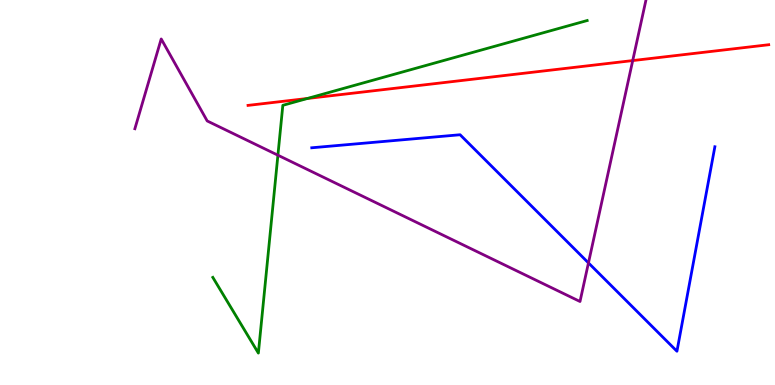[{'lines': ['blue', 'red'], 'intersections': []}, {'lines': ['green', 'red'], 'intersections': [{'x': 3.97, 'y': 7.44}]}, {'lines': ['purple', 'red'], 'intersections': [{'x': 8.16, 'y': 8.43}]}, {'lines': ['blue', 'green'], 'intersections': []}, {'lines': ['blue', 'purple'], 'intersections': [{'x': 7.59, 'y': 3.17}]}, {'lines': ['green', 'purple'], 'intersections': [{'x': 3.59, 'y': 5.97}]}]